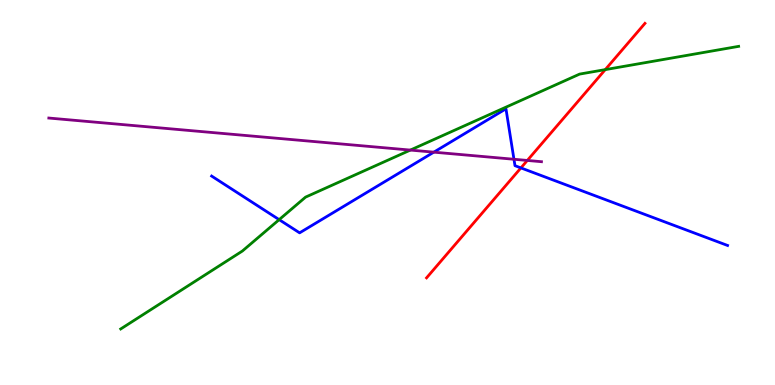[{'lines': ['blue', 'red'], 'intersections': [{'x': 6.72, 'y': 5.64}]}, {'lines': ['green', 'red'], 'intersections': [{'x': 7.81, 'y': 8.19}]}, {'lines': ['purple', 'red'], 'intersections': [{'x': 6.8, 'y': 5.83}]}, {'lines': ['blue', 'green'], 'intersections': [{'x': 3.6, 'y': 4.29}]}, {'lines': ['blue', 'purple'], 'intersections': [{'x': 5.6, 'y': 6.05}, {'x': 6.63, 'y': 5.86}]}, {'lines': ['green', 'purple'], 'intersections': [{'x': 5.29, 'y': 6.1}]}]